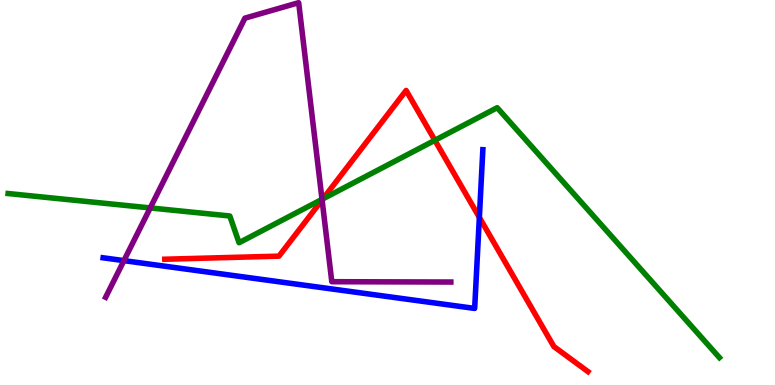[{'lines': ['blue', 'red'], 'intersections': [{'x': 6.19, 'y': 4.35}]}, {'lines': ['green', 'red'], 'intersections': [{'x': 4.17, 'y': 4.83}, {'x': 5.61, 'y': 6.36}]}, {'lines': ['purple', 'red'], 'intersections': [{'x': 4.16, 'y': 4.81}]}, {'lines': ['blue', 'green'], 'intersections': []}, {'lines': ['blue', 'purple'], 'intersections': [{'x': 1.6, 'y': 3.23}]}, {'lines': ['green', 'purple'], 'intersections': [{'x': 1.94, 'y': 4.6}, {'x': 4.16, 'y': 4.82}]}]